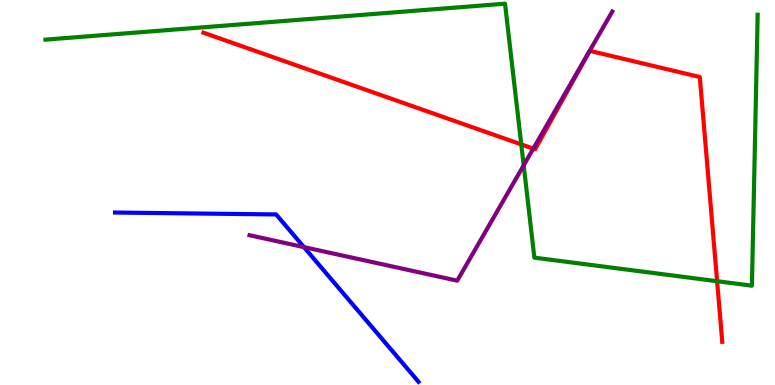[{'lines': ['blue', 'red'], 'intersections': []}, {'lines': ['green', 'red'], 'intersections': [{'x': 6.73, 'y': 6.25}, {'x': 9.25, 'y': 2.7}]}, {'lines': ['purple', 'red'], 'intersections': [{'x': 6.88, 'y': 6.14}]}, {'lines': ['blue', 'green'], 'intersections': []}, {'lines': ['blue', 'purple'], 'intersections': [{'x': 3.92, 'y': 3.58}]}, {'lines': ['green', 'purple'], 'intersections': [{'x': 6.76, 'y': 5.71}]}]